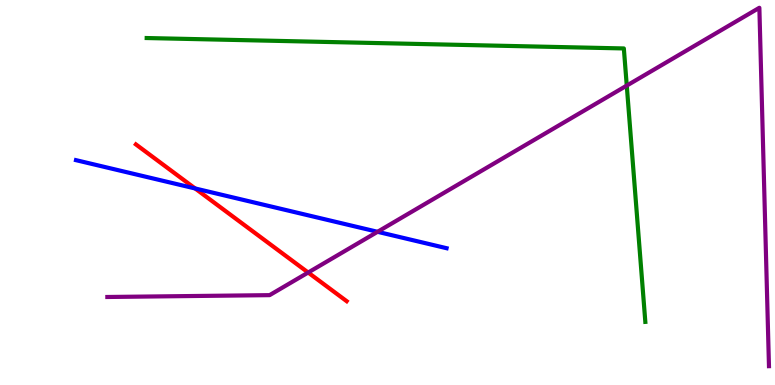[{'lines': ['blue', 'red'], 'intersections': [{'x': 2.52, 'y': 5.1}]}, {'lines': ['green', 'red'], 'intersections': []}, {'lines': ['purple', 'red'], 'intersections': [{'x': 3.98, 'y': 2.92}]}, {'lines': ['blue', 'green'], 'intersections': []}, {'lines': ['blue', 'purple'], 'intersections': [{'x': 4.87, 'y': 3.98}]}, {'lines': ['green', 'purple'], 'intersections': [{'x': 8.09, 'y': 7.78}]}]